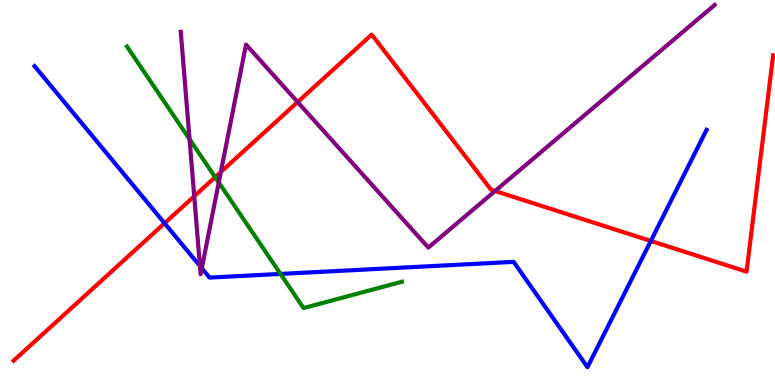[{'lines': ['blue', 'red'], 'intersections': [{'x': 2.12, 'y': 4.2}, {'x': 8.4, 'y': 3.74}]}, {'lines': ['green', 'red'], 'intersections': [{'x': 2.78, 'y': 5.4}]}, {'lines': ['purple', 'red'], 'intersections': [{'x': 2.51, 'y': 4.9}, {'x': 2.85, 'y': 5.53}, {'x': 3.84, 'y': 7.35}, {'x': 6.39, 'y': 5.04}]}, {'lines': ['blue', 'green'], 'intersections': [{'x': 3.62, 'y': 2.89}]}, {'lines': ['blue', 'purple'], 'intersections': [{'x': 2.58, 'y': 3.09}, {'x': 2.6, 'y': 3.03}]}, {'lines': ['green', 'purple'], 'intersections': [{'x': 2.45, 'y': 6.38}, {'x': 2.82, 'y': 5.26}]}]